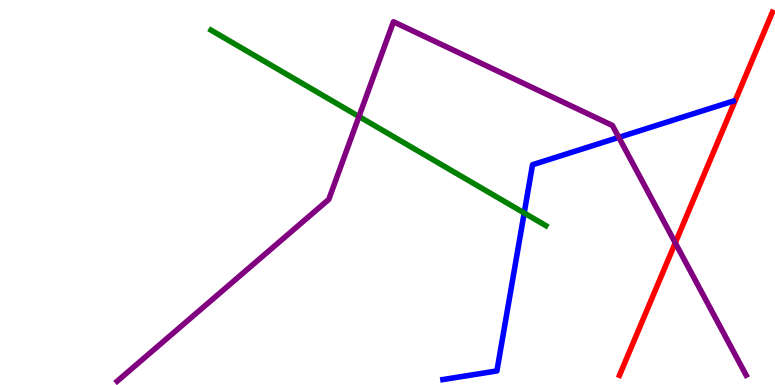[{'lines': ['blue', 'red'], 'intersections': []}, {'lines': ['green', 'red'], 'intersections': []}, {'lines': ['purple', 'red'], 'intersections': [{'x': 8.71, 'y': 3.69}]}, {'lines': ['blue', 'green'], 'intersections': [{'x': 6.76, 'y': 4.47}]}, {'lines': ['blue', 'purple'], 'intersections': [{'x': 7.98, 'y': 6.43}]}, {'lines': ['green', 'purple'], 'intersections': [{'x': 4.63, 'y': 6.97}]}]